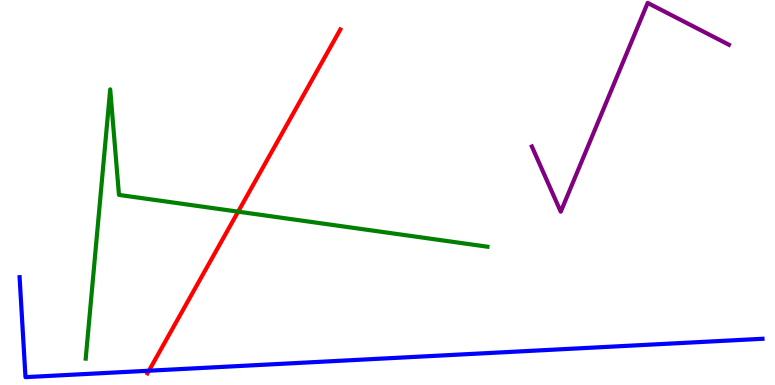[{'lines': ['blue', 'red'], 'intersections': [{'x': 1.92, 'y': 0.371}]}, {'lines': ['green', 'red'], 'intersections': [{'x': 3.07, 'y': 4.5}]}, {'lines': ['purple', 'red'], 'intersections': []}, {'lines': ['blue', 'green'], 'intersections': []}, {'lines': ['blue', 'purple'], 'intersections': []}, {'lines': ['green', 'purple'], 'intersections': []}]